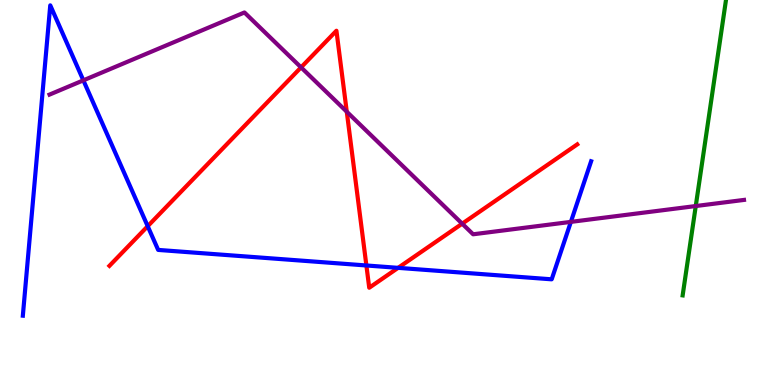[{'lines': ['blue', 'red'], 'intersections': [{'x': 1.91, 'y': 4.12}, {'x': 4.73, 'y': 3.1}, {'x': 5.14, 'y': 3.04}]}, {'lines': ['green', 'red'], 'intersections': []}, {'lines': ['purple', 'red'], 'intersections': [{'x': 3.88, 'y': 8.25}, {'x': 4.47, 'y': 7.1}, {'x': 5.96, 'y': 4.19}]}, {'lines': ['blue', 'green'], 'intersections': []}, {'lines': ['blue', 'purple'], 'intersections': [{'x': 1.08, 'y': 7.91}, {'x': 7.37, 'y': 4.24}]}, {'lines': ['green', 'purple'], 'intersections': [{'x': 8.98, 'y': 4.65}]}]